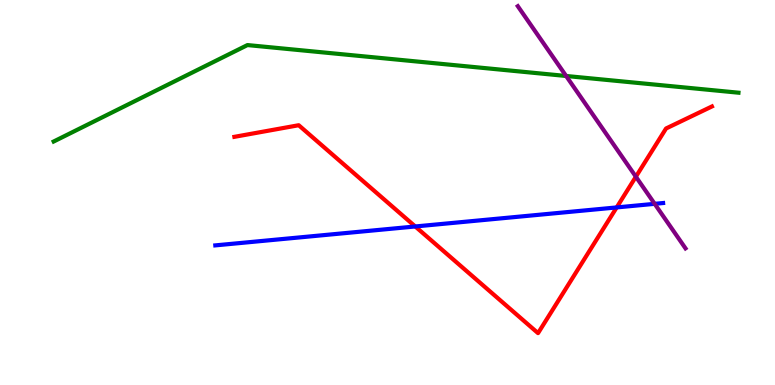[{'lines': ['blue', 'red'], 'intersections': [{'x': 5.36, 'y': 4.12}, {'x': 7.96, 'y': 4.61}]}, {'lines': ['green', 'red'], 'intersections': []}, {'lines': ['purple', 'red'], 'intersections': [{'x': 8.21, 'y': 5.41}]}, {'lines': ['blue', 'green'], 'intersections': []}, {'lines': ['blue', 'purple'], 'intersections': [{'x': 8.45, 'y': 4.71}]}, {'lines': ['green', 'purple'], 'intersections': [{'x': 7.3, 'y': 8.03}]}]